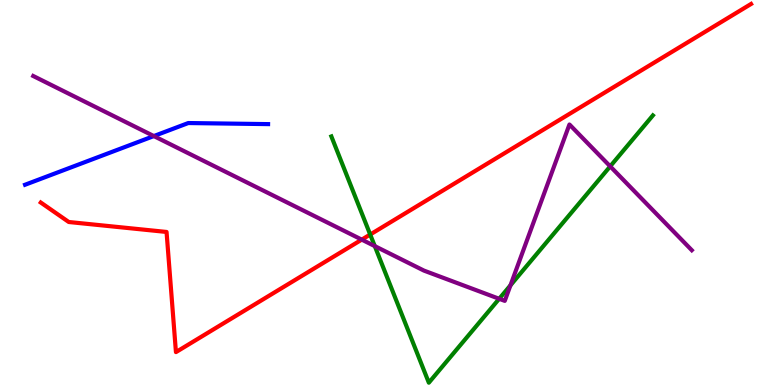[{'lines': ['blue', 'red'], 'intersections': []}, {'lines': ['green', 'red'], 'intersections': [{'x': 4.78, 'y': 3.91}]}, {'lines': ['purple', 'red'], 'intersections': [{'x': 4.67, 'y': 3.78}]}, {'lines': ['blue', 'green'], 'intersections': []}, {'lines': ['blue', 'purple'], 'intersections': [{'x': 1.98, 'y': 6.47}]}, {'lines': ['green', 'purple'], 'intersections': [{'x': 4.84, 'y': 3.61}, {'x': 6.44, 'y': 2.24}, {'x': 6.59, 'y': 2.59}, {'x': 7.87, 'y': 5.68}]}]